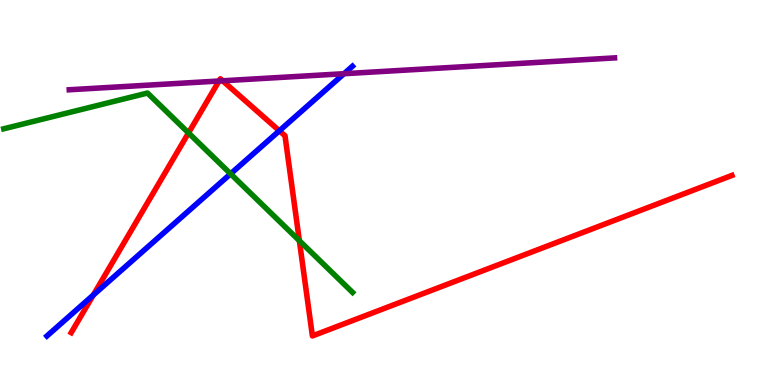[{'lines': ['blue', 'red'], 'intersections': [{'x': 1.2, 'y': 2.34}, {'x': 3.6, 'y': 6.6}]}, {'lines': ['green', 'red'], 'intersections': [{'x': 2.43, 'y': 6.55}, {'x': 3.86, 'y': 3.75}]}, {'lines': ['purple', 'red'], 'intersections': [{'x': 2.83, 'y': 7.9}, {'x': 2.87, 'y': 7.9}]}, {'lines': ['blue', 'green'], 'intersections': [{'x': 2.98, 'y': 5.48}]}, {'lines': ['blue', 'purple'], 'intersections': [{'x': 4.44, 'y': 8.09}]}, {'lines': ['green', 'purple'], 'intersections': []}]